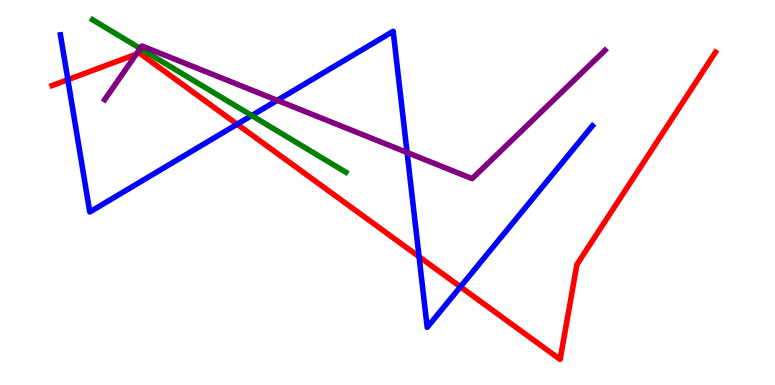[{'lines': ['blue', 'red'], 'intersections': [{'x': 0.876, 'y': 7.93}, {'x': 3.06, 'y': 6.77}, {'x': 5.41, 'y': 3.33}, {'x': 5.94, 'y': 2.55}]}, {'lines': ['green', 'red'], 'intersections': []}, {'lines': ['purple', 'red'], 'intersections': [{'x': 1.76, 'y': 8.59}]}, {'lines': ['blue', 'green'], 'intersections': [{'x': 3.25, 'y': 7.0}]}, {'lines': ['blue', 'purple'], 'intersections': [{'x': 3.58, 'y': 7.39}, {'x': 5.25, 'y': 6.04}]}, {'lines': ['green', 'purple'], 'intersections': [{'x': 1.81, 'y': 8.74}]}]